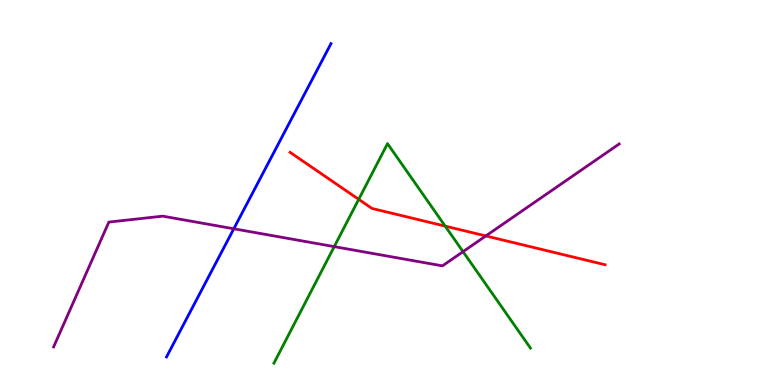[{'lines': ['blue', 'red'], 'intersections': []}, {'lines': ['green', 'red'], 'intersections': [{'x': 4.63, 'y': 4.82}, {'x': 5.74, 'y': 4.13}]}, {'lines': ['purple', 'red'], 'intersections': [{'x': 6.27, 'y': 3.87}]}, {'lines': ['blue', 'green'], 'intersections': []}, {'lines': ['blue', 'purple'], 'intersections': [{'x': 3.02, 'y': 4.06}]}, {'lines': ['green', 'purple'], 'intersections': [{'x': 4.31, 'y': 3.59}, {'x': 5.97, 'y': 3.46}]}]